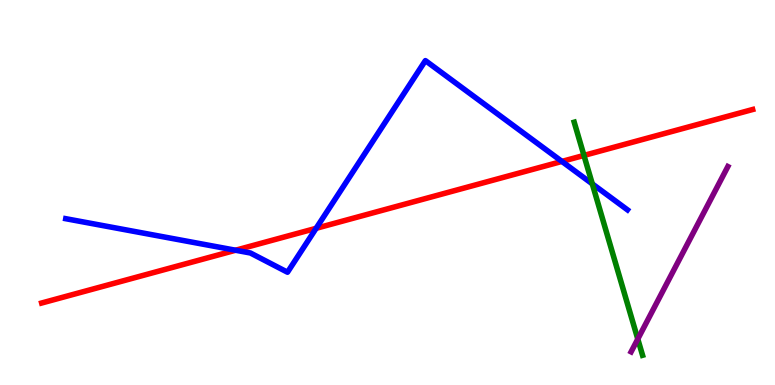[{'lines': ['blue', 'red'], 'intersections': [{'x': 3.04, 'y': 3.5}, {'x': 4.08, 'y': 4.07}, {'x': 7.25, 'y': 5.81}]}, {'lines': ['green', 'red'], 'intersections': [{'x': 7.53, 'y': 5.96}]}, {'lines': ['purple', 'red'], 'intersections': []}, {'lines': ['blue', 'green'], 'intersections': [{'x': 7.64, 'y': 5.22}]}, {'lines': ['blue', 'purple'], 'intersections': []}, {'lines': ['green', 'purple'], 'intersections': [{'x': 8.23, 'y': 1.19}]}]